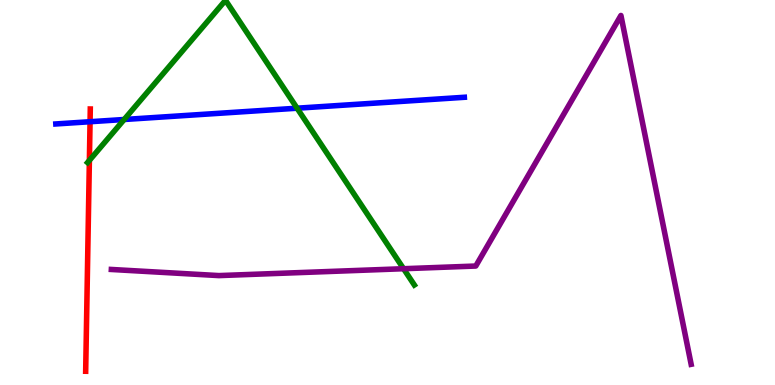[{'lines': ['blue', 'red'], 'intersections': [{'x': 1.16, 'y': 6.84}]}, {'lines': ['green', 'red'], 'intersections': [{'x': 1.15, 'y': 5.83}]}, {'lines': ['purple', 'red'], 'intersections': []}, {'lines': ['blue', 'green'], 'intersections': [{'x': 1.6, 'y': 6.9}, {'x': 3.83, 'y': 7.19}]}, {'lines': ['blue', 'purple'], 'intersections': []}, {'lines': ['green', 'purple'], 'intersections': [{'x': 5.21, 'y': 3.02}]}]